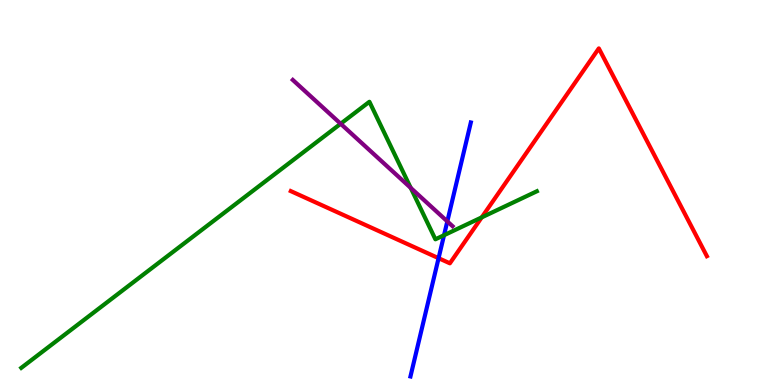[{'lines': ['blue', 'red'], 'intersections': [{'x': 5.66, 'y': 3.29}]}, {'lines': ['green', 'red'], 'intersections': [{'x': 6.22, 'y': 4.35}]}, {'lines': ['purple', 'red'], 'intersections': []}, {'lines': ['blue', 'green'], 'intersections': [{'x': 5.73, 'y': 3.89}]}, {'lines': ['blue', 'purple'], 'intersections': [{'x': 5.77, 'y': 4.25}]}, {'lines': ['green', 'purple'], 'intersections': [{'x': 4.4, 'y': 6.79}, {'x': 5.3, 'y': 5.12}]}]